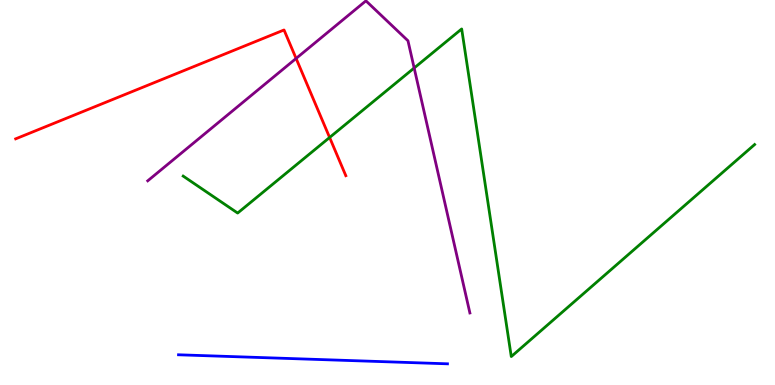[{'lines': ['blue', 'red'], 'intersections': []}, {'lines': ['green', 'red'], 'intersections': [{'x': 4.25, 'y': 6.43}]}, {'lines': ['purple', 'red'], 'intersections': [{'x': 3.82, 'y': 8.48}]}, {'lines': ['blue', 'green'], 'intersections': []}, {'lines': ['blue', 'purple'], 'intersections': []}, {'lines': ['green', 'purple'], 'intersections': [{'x': 5.34, 'y': 8.23}]}]